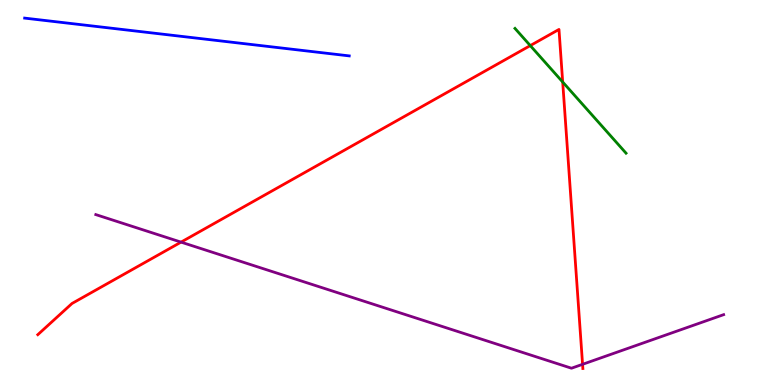[{'lines': ['blue', 'red'], 'intersections': []}, {'lines': ['green', 'red'], 'intersections': [{'x': 6.84, 'y': 8.82}, {'x': 7.26, 'y': 7.87}]}, {'lines': ['purple', 'red'], 'intersections': [{'x': 2.34, 'y': 3.71}, {'x': 7.52, 'y': 0.537}]}, {'lines': ['blue', 'green'], 'intersections': []}, {'lines': ['blue', 'purple'], 'intersections': []}, {'lines': ['green', 'purple'], 'intersections': []}]